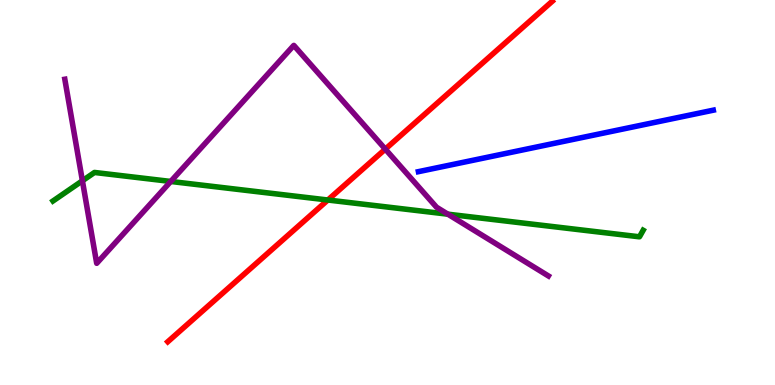[{'lines': ['blue', 'red'], 'intersections': []}, {'lines': ['green', 'red'], 'intersections': [{'x': 4.23, 'y': 4.8}]}, {'lines': ['purple', 'red'], 'intersections': [{'x': 4.97, 'y': 6.13}]}, {'lines': ['blue', 'green'], 'intersections': []}, {'lines': ['blue', 'purple'], 'intersections': []}, {'lines': ['green', 'purple'], 'intersections': [{'x': 1.06, 'y': 5.3}, {'x': 2.2, 'y': 5.29}, {'x': 5.78, 'y': 4.44}]}]